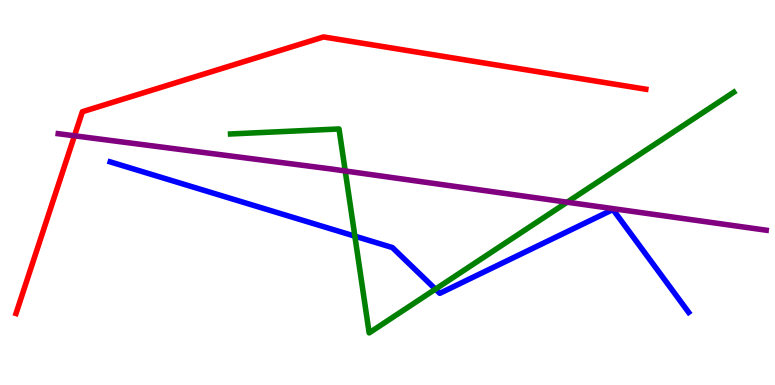[{'lines': ['blue', 'red'], 'intersections': []}, {'lines': ['green', 'red'], 'intersections': []}, {'lines': ['purple', 'red'], 'intersections': [{'x': 0.961, 'y': 6.47}]}, {'lines': ['blue', 'green'], 'intersections': [{'x': 4.58, 'y': 3.87}, {'x': 5.62, 'y': 2.49}]}, {'lines': ['blue', 'purple'], 'intersections': []}, {'lines': ['green', 'purple'], 'intersections': [{'x': 4.45, 'y': 5.56}, {'x': 7.32, 'y': 4.75}]}]